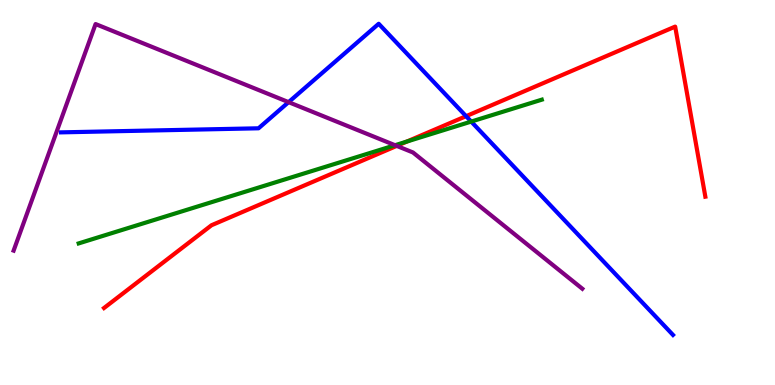[{'lines': ['blue', 'red'], 'intersections': [{'x': 6.01, 'y': 6.98}]}, {'lines': ['green', 'red'], 'intersections': [{'x': 5.25, 'y': 6.32}]}, {'lines': ['purple', 'red'], 'intersections': [{'x': 5.12, 'y': 6.21}]}, {'lines': ['blue', 'green'], 'intersections': [{'x': 6.08, 'y': 6.84}]}, {'lines': ['blue', 'purple'], 'intersections': [{'x': 3.72, 'y': 7.35}]}, {'lines': ['green', 'purple'], 'intersections': [{'x': 5.1, 'y': 6.23}]}]